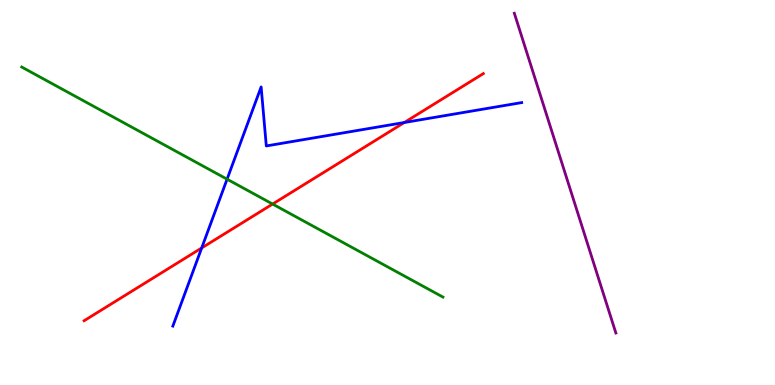[{'lines': ['blue', 'red'], 'intersections': [{'x': 2.6, 'y': 3.56}, {'x': 5.22, 'y': 6.82}]}, {'lines': ['green', 'red'], 'intersections': [{'x': 3.52, 'y': 4.7}]}, {'lines': ['purple', 'red'], 'intersections': []}, {'lines': ['blue', 'green'], 'intersections': [{'x': 2.93, 'y': 5.35}]}, {'lines': ['blue', 'purple'], 'intersections': []}, {'lines': ['green', 'purple'], 'intersections': []}]